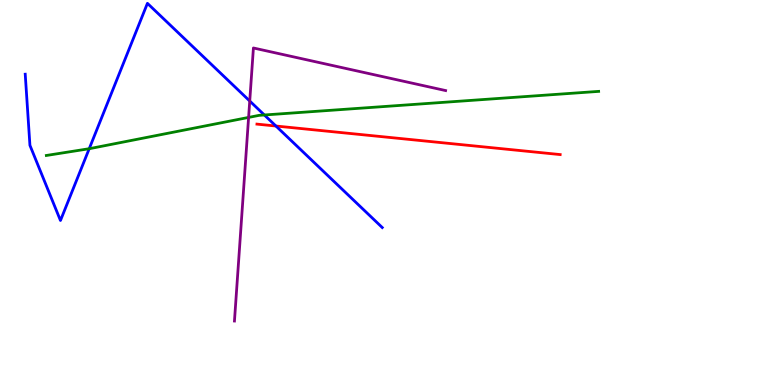[{'lines': ['blue', 'red'], 'intersections': [{'x': 3.56, 'y': 6.73}]}, {'lines': ['green', 'red'], 'intersections': []}, {'lines': ['purple', 'red'], 'intersections': []}, {'lines': ['blue', 'green'], 'intersections': [{'x': 1.15, 'y': 6.14}, {'x': 3.41, 'y': 7.01}]}, {'lines': ['blue', 'purple'], 'intersections': [{'x': 3.22, 'y': 7.38}]}, {'lines': ['green', 'purple'], 'intersections': [{'x': 3.21, 'y': 6.95}]}]